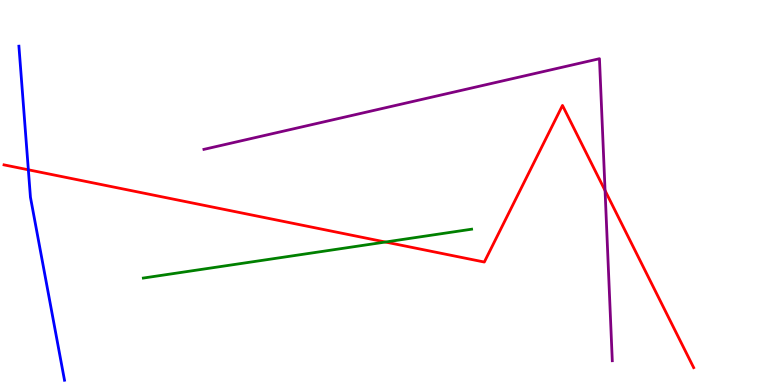[{'lines': ['blue', 'red'], 'intersections': [{'x': 0.366, 'y': 5.59}]}, {'lines': ['green', 'red'], 'intersections': [{'x': 4.97, 'y': 3.71}]}, {'lines': ['purple', 'red'], 'intersections': [{'x': 7.81, 'y': 5.05}]}, {'lines': ['blue', 'green'], 'intersections': []}, {'lines': ['blue', 'purple'], 'intersections': []}, {'lines': ['green', 'purple'], 'intersections': []}]